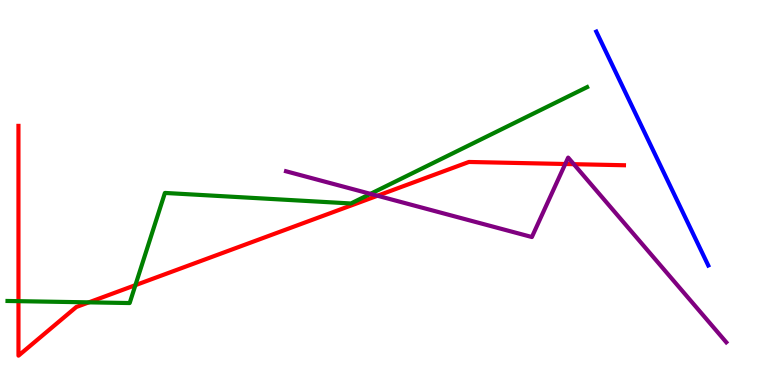[{'lines': ['blue', 'red'], 'intersections': []}, {'lines': ['green', 'red'], 'intersections': [{'x': 0.238, 'y': 2.18}, {'x': 1.15, 'y': 2.15}, {'x': 1.75, 'y': 2.59}]}, {'lines': ['purple', 'red'], 'intersections': [{'x': 4.87, 'y': 4.92}, {'x': 7.29, 'y': 5.74}, {'x': 7.4, 'y': 5.74}]}, {'lines': ['blue', 'green'], 'intersections': []}, {'lines': ['blue', 'purple'], 'intersections': []}, {'lines': ['green', 'purple'], 'intersections': [{'x': 4.78, 'y': 4.96}]}]